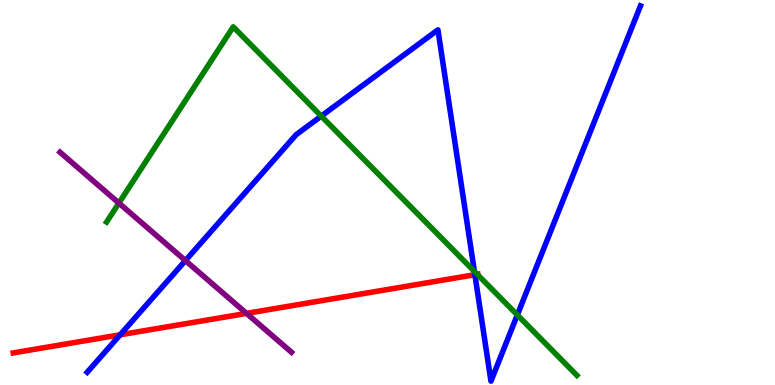[{'lines': ['blue', 'red'], 'intersections': [{'x': 1.55, 'y': 1.3}, {'x': 6.13, 'y': 2.86}]}, {'lines': ['green', 'red'], 'intersections': [{'x': 6.16, 'y': 2.88}]}, {'lines': ['purple', 'red'], 'intersections': [{'x': 3.18, 'y': 1.86}]}, {'lines': ['blue', 'green'], 'intersections': [{'x': 4.15, 'y': 6.98}, {'x': 6.12, 'y': 2.95}, {'x': 6.68, 'y': 1.82}]}, {'lines': ['blue', 'purple'], 'intersections': [{'x': 2.39, 'y': 3.23}]}, {'lines': ['green', 'purple'], 'intersections': [{'x': 1.53, 'y': 4.73}]}]